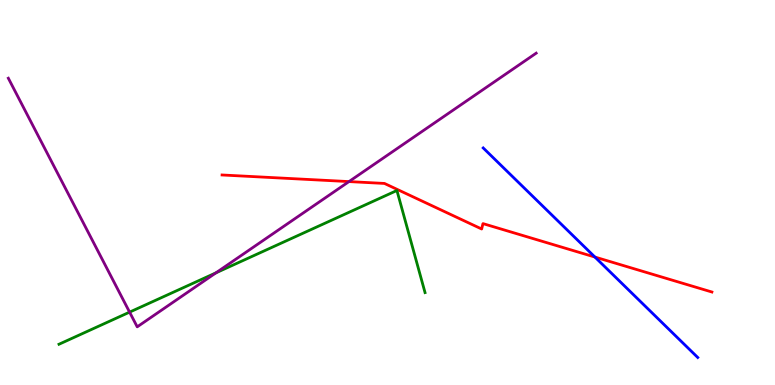[{'lines': ['blue', 'red'], 'intersections': [{'x': 7.68, 'y': 3.32}]}, {'lines': ['green', 'red'], 'intersections': []}, {'lines': ['purple', 'red'], 'intersections': [{'x': 4.5, 'y': 5.28}]}, {'lines': ['blue', 'green'], 'intersections': []}, {'lines': ['blue', 'purple'], 'intersections': []}, {'lines': ['green', 'purple'], 'intersections': [{'x': 1.67, 'y': 1.89}, {'x': 2.79, 'y': 2.91}]}]